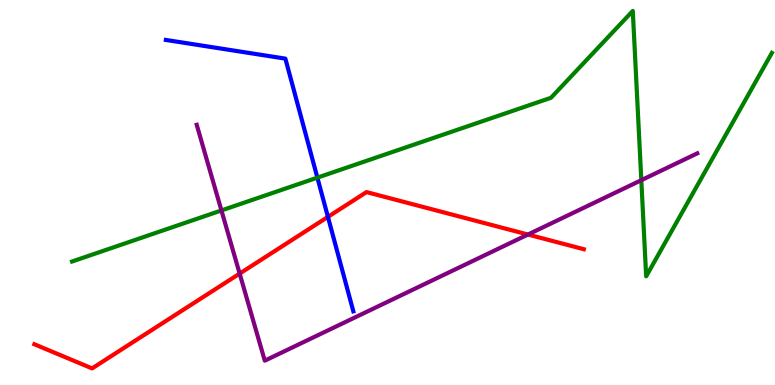[{'lines': ['blue', 'red'], 'intersections': [{'x': 4.23, 'y': 4.37}]}, {'lines': ['green', 'red'], 'intersections': []}, {'lines': ['purple', 'red'], 'intersections': [{'x': 3.09, 'y': 2.89}, {'x': 6.81, 'y': 3.91}]}, {'lines': ['blue', 'green'], 'intersections': [{'x': 4.1, 'y': 5.39}]}, {'lines': ['blue', 'purple'], 'intersections': []}, {'lines': ['green', 'purple'], 'intersections': [{'x': 2.86, 'y': 4.53}, {'x': 8.28, 'y': 5.32}]}]